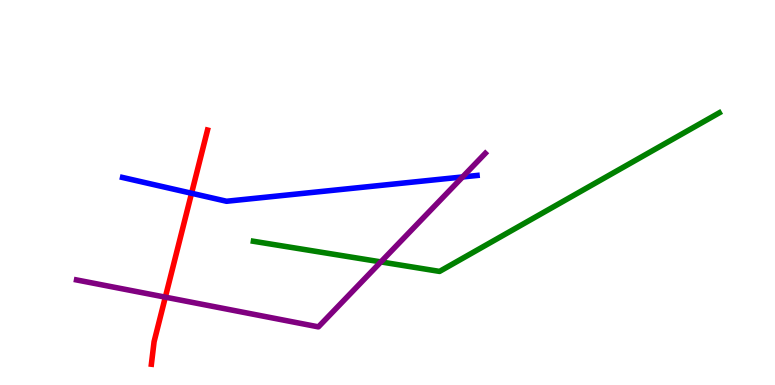[{'lines': ['blue', 'red'], 'intersections': [{'x': 2.47, 'y': 4.98}]}, {'lines': ['green', 'red'], 'intersections': []}, {'lines': ['purple', 'red'], 'intersections': [{'x': 2.13, 'y': 2.28}]}, {'lines': ['blue', 'green'], 'intersections': []}, {'lines': ['blue', 'purple'], 'intersections': [{'x': 5.97, 'y': 5.4}]}, {'lines': ['green', 'purple'], 'intersections': [{'x': 4.91, 'y': 3.2}]}]